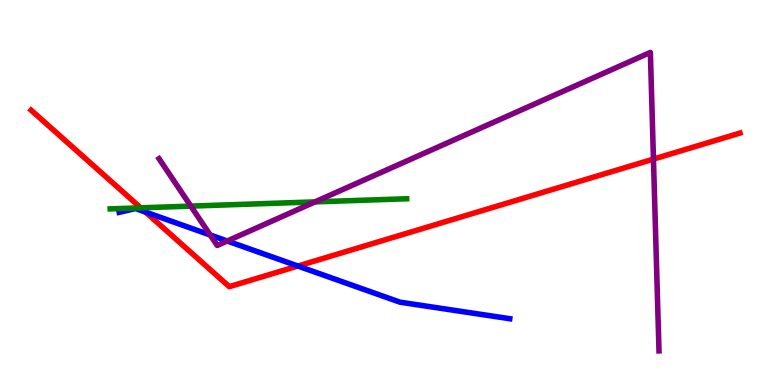[{'lines': ['blue', 'red'], 'intersections': [{'x': 1.88, 'y': 4.49}, {'x': 3.84, 'y': 3.09}]}, {'lines': ['green', 'red'], 'intersections': [{'x': 1.82, 'y': 4.6}]}, {'lines': ['purple', 'red'], 'intersections': [{'x': 8.43, 'y': 5.87}]}, {'lines': ['blue', 'green'], 'intersections': []}, {'lines': ['blue', 'purple'], 'intersections': [{'x': 2.71, 'y': 3.9}, {'x': 2.93, 'y': 3.74}]}, {'lines': ['green', 'purple'], 'intersections': [{'x': 2.46, 'y': 4.65}, {'x': 4.06, 'y': 4.76}]}]